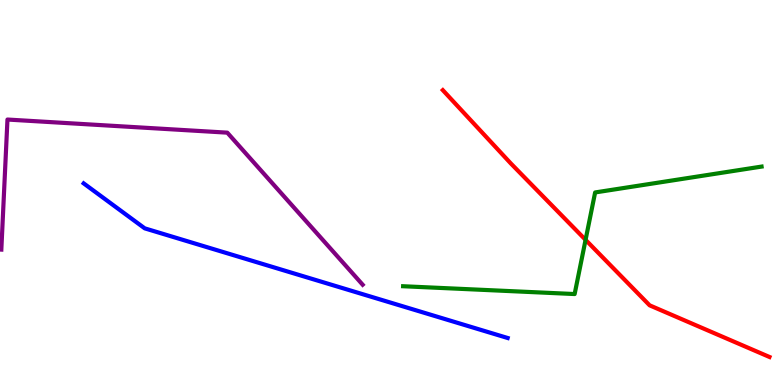[{'lines': ['blue', 'red'], 'intersections': []}, {'lines': ['green', 'red'], 'intersections': [{'x': 7.56, 'y': 3.77}]}, {'lines': ['purple', 'red'], 'intersections': []}, {'lines': ['blue', 'green'], 'intersections': []}, {'lines': ['blue', 'purple'], 'intersections': []}, {'lines': ['green', 'purple'], 'intersections': []}]